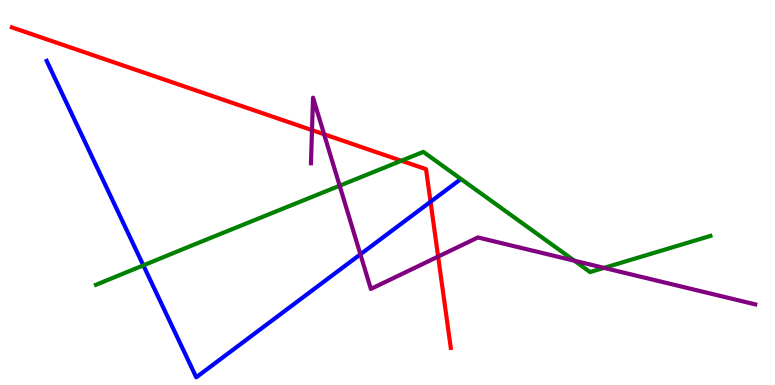[{'lines': ['blue', 'red'], 'intersections': [{'x': 5.56, 'y': 4.76}]}, {'lines': ['green', 'red'], 'intersections': [{'x': 5.18, 'y': 5.82}]}, {'lines': ['purple', 'red'], 'intersections': [{'x': 4.03, 'y': 6.62}, {'x': 4.18, 'y': 6.51}, {'x': 5.65, 'y': 3.34}]}, {'lines': ['blue', 'green'], 'intersections': [{'x': 1.85, 'y': 3.11}]}, {'lines': ['blue', 'purple'], 'intersections': [{'x': 4.65, 'y': 3.39}]}, {'lines': ['green', 'purple'], 'intersections': [{'x': 4.38, 'y': 5.18}, {'x': 7.41, 'y': 3.23}, {'x': 7.79, 'y': 3.04}]}]